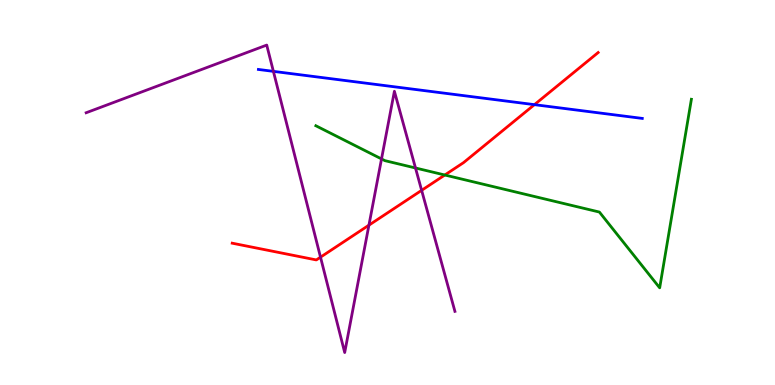[{'lines': ['blue', 'red'], 'intersections': [{'x': 6.9, 'y': 7.28}]}, {'lines': ['green', 'red'], 'intersections': [{'x': 5.74, 'y': 5.45}]}, {'lines': ['purple', 'red'], 'intersections': [{'x': 4.14, 'y': 3.32}, {'x': 4.76, 'y': 4.15}, {'x': 5.44, 'y': 5.06}]}, {'lines': ['blue', 'green'], 'intersections': []}, {'lines': ['blue', 'purple'], 'intersections': [{'x': 3.53, 'y': 8.15}]}, {'lines': ['green', 'purple'], 'intersections': [{'x': 4.92, 'y': 5.87}, {'x': 5.36, 'y': 5.64}]}]